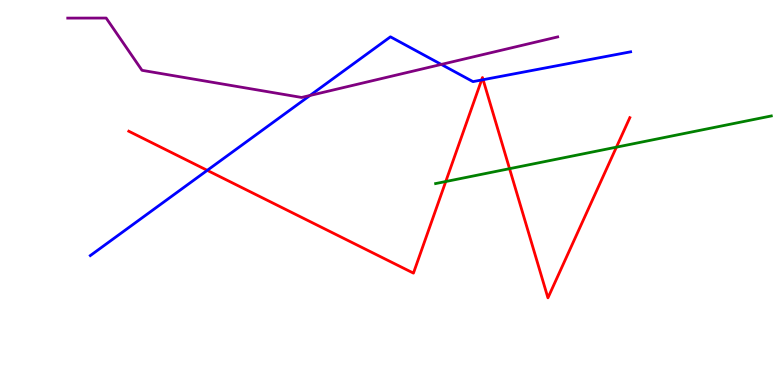[{'lines': ['blue', 'red'], 'intersections': [{'x': 2.67, 'y': 5.58}, {'x': 6.21, 'y': 7.92}, {'x': 6.23, 'y': 7.93}]}, {'lines': ['green', 'red'], 'intersections': [{'x': 5.75, 'y': 5.29}, {'x': 6.57, 'y': 5.62}, {'x': 7.95, 'y': 6.18}]}, {'lines': ['purple', 'red'], 'intersections': []}, {'lines': ['blue', 'green'], 'intersections': []}, {'lines': ['blue', 'purple'], 'intersections': [{'x': 4.0, 'y': 7.52}, {'x': 5.69, 'y': 8.33}]}, {'lines': ['green', 'purple'], 'intersections': []}]